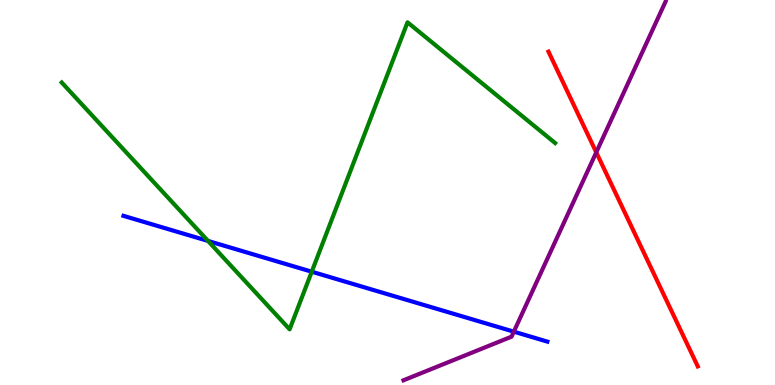[{'lines': ['blue', 'red'], 'intersections': []}, {'lines': ['green', 'red'], 'intersections': []}, {'lines': ['purple', 'red'], 'intersections': [{'x': 7.69, 'y': 6.04}]}, {'lines': ['blue', 'green'], 'intersections': [{'x': 2.68, 'y': 3.74}, {'x': 4.02, 'y': 2.94}]}, {'lines': ['blue', 'purple'], 'intersections': [{'x': 6.63, 'y': 1.39}]}, {'lines': ['green', 'purple'], 'intersections': []}]